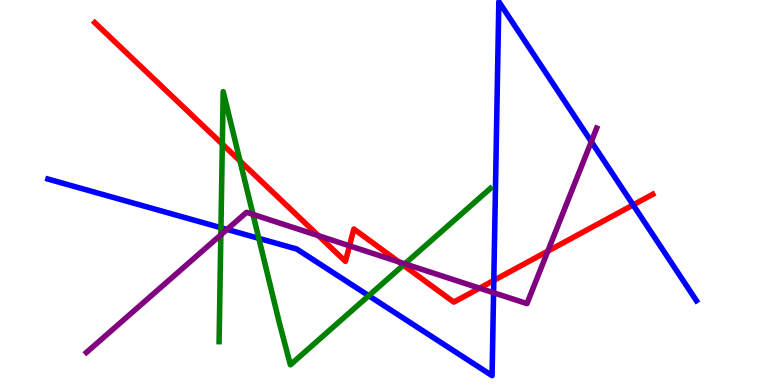[{'lines': ['blue', 'red'], 'intersections': [{'x': 6.37, 'y': 2.72}, {'x': 8.17, 'y': 4.68}]}, {'lines': ['green', 'red'], 'intersections': [{'x': 2.87, 'y': 6.26}, {'x': 3.1, 'y': 5.82}, {'x': 5.2, 'y': 3.11}]}, {'lines': ['purple', 'red'], 'intersections': [{'x': 4.11, 'y': 3.88}, {'x': 4.51, 'y': 3.62}, {'x': 5.15, 'y': 3.2}, {'x': 6.19, 'y': 2.52}, {'x': 7.07, 'y': 3.48}]}, {'lines': ['blue', 'green'], 'intersections': [{'x': 2.85, 'y': 4.09}, {'x': 3.34, 'y': 3.81}, {'x': 4.76, 'y': 2.32}]}, {'lines': ['blue', 'purple'], 'intersections': [{'x': 2.93, 'y': 4.04}, {'x': 6.37, 'y': 2.4}, {'x': 7.63, 'y': 6.32}]}, {'lines': ['green', 'purple'], 'intersections': [{'x': 2.85, 'y': 3.9}, {'x': 3.26, 'y': 4.43}, {'x': 5.22, 'y': 3.15}]}]